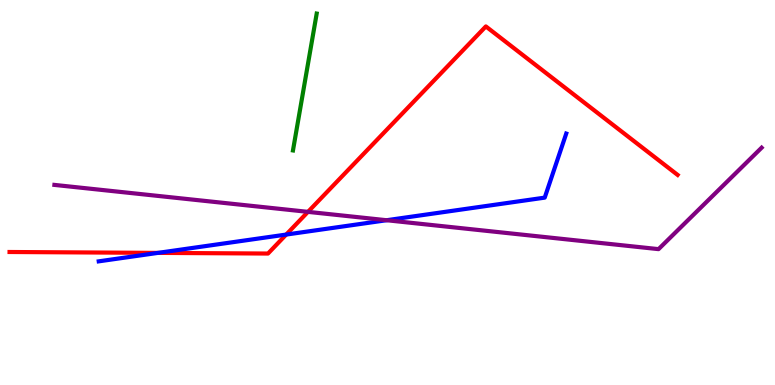[{'lines': ['blue', 'red'], 'intersections': [{'x': 2.04, 'y': 3.43}, {'x': 3.69, 'y': 3.91}]}, {'lines': ['green', 'red'], 'intersections': []}, {'lines': ['purple', 'red'], 'intersections': [{'x': 3.97, 'y': 4.5}]}, {'lines': ['blue', 'green'], 'intersections': []}, {'lines': ['blue', 'purple'], 'intersections': [{'x': 4.99, 'y': 4.28}]}, {'lines': ['green', 'purple'], 'intersections': []}]